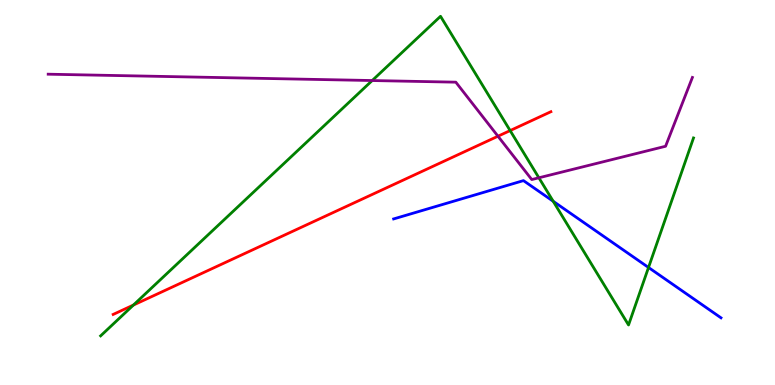[{'lines': ['blue', 'red'], 'intersections': []}, {'lines': ['green', 'red'], 'intersections': [{'x': 1.72, 'y': 2.08}, {'x': 6.58, 'y': 6.61}]}, {'lines': ['purple', 'red'], 'intersections': [{'x': 6.43, 'y': 6.46}]}, {'lines': ['blue', 'green'], 'intersections': [{'x': 7.14, 'y': 4.77}, {'x': 8.37, 'y': 3.05}]}, {'lines': ['blue', 'purple'], 'intersections': []}, {'lines': ['green', 'purple'], 'intersections': [{'x': 4.8, 'y': 7.91}, {'x': 6.95, 'y': 5.38}]}]